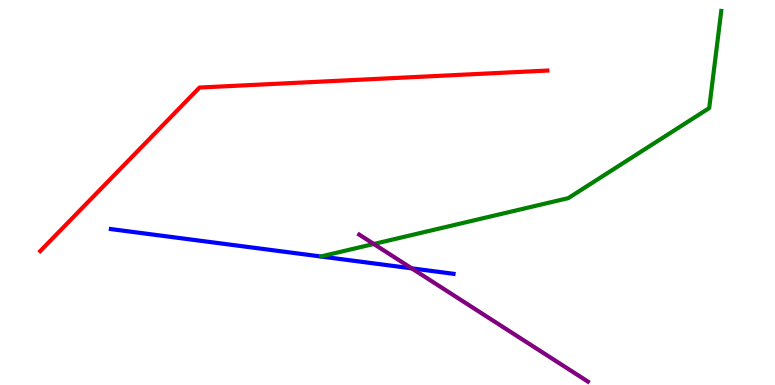[{'lines': ['blue', 'red'], 'intersections': []}, {'lines': ['green', 'red'], 'intersections': []}, {'lines': ['purple', 'red'], 'intersections': []}, {'lines': ['blue', 'green'], 'intersections': []}, {'lines': ['blue', 'purple'], 'intersections': [{'x': 5.31, 'y': 3.03}]}, {'lines': ['green', 'purple'], 'intersections': [{'x': 4.82, 'y': 3.66}]}]